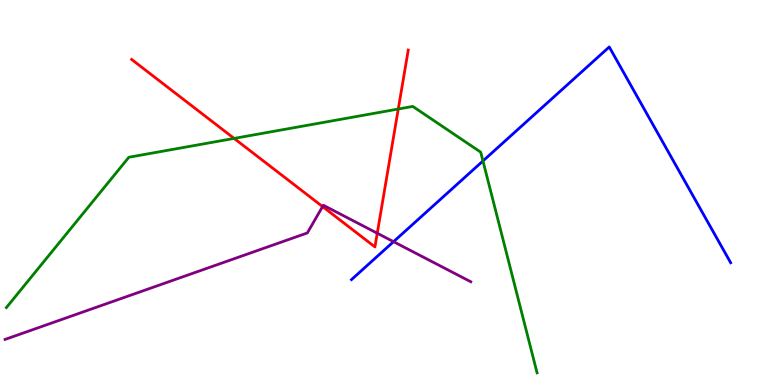[{'lines': ['blue', 'red'], 'intersections': []}, {'lines': ['green', 'red'], 'intersections': [{'x': 3.02, 'y': 6.4}, {'x': 5.14, 'y': 7.17}]}, {'lines': ['purple', 'red'], 'intersections': [{'x': 4.16, 'y': 4.63}, {'x': 4.87, 'y': 3.94}]}, {'lines': ['blue', 'green'], 'intersections': [{'x': 6.23, 'y': 5.82}]}, {'lines': ['blue', 'purple'], 'intersections': [{'x': 5.08, 'y': 3.72}]}, {'lines': ['green', 'purple'], 'intersections': []}]